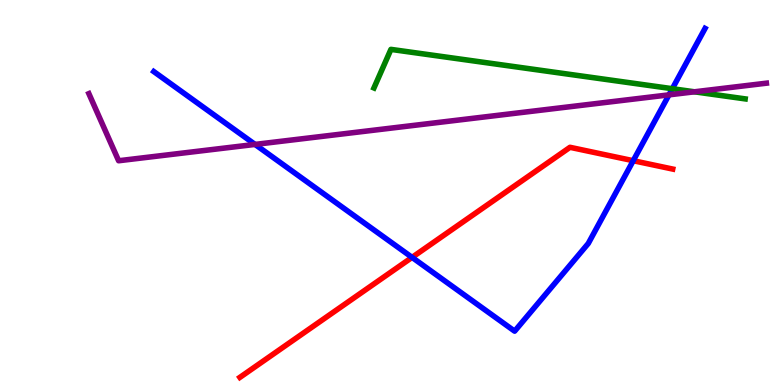[{'lines': ['blue', 'red'], 'intersections': [{'x': 5.32, 'y': 3.31}, {'x': 8.17, 'y': 5.83}]}, {'lines': ['green', 'red'], 'intersections': []}, {'lines': ['purple', 'red'], 'intersections': []}, {'lines': ['blue', 'green'], 'intersections': [{'x': 8.68, 'y': 7.7}]}, {'lines': ['blue', 'purple'], 'intersections': [{'x': 3.29, 'y': 6.25}, {'x': 8.63, 'y': 7.54}]}, {'lines': ['green', 'purple'], 'intersections': [{'x': 8.96, 'y': 7.62}]}]